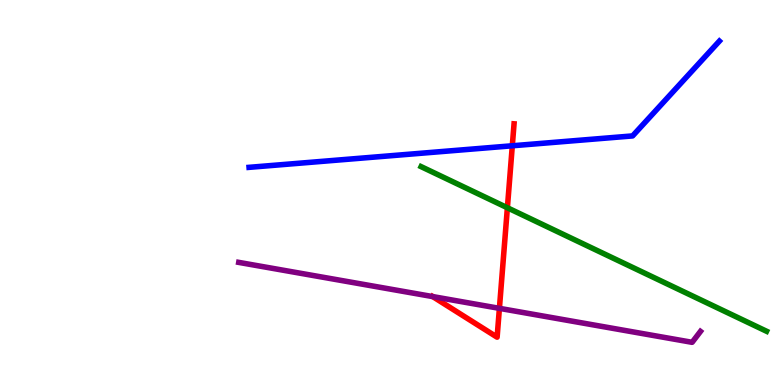[{'lines': ['blue', 'red'], 'intersections': [{'x': 6.61, 'y': 6.21}]}, {'lines': ['green', 'red'], 'intersections': [{'x': 6.55, 'y': 4.6}]}, {'lines': ['purple', 'red'], 'intersections': [{'x': 5.58, 'y': 2.3}, {'x': 6.44, 'y': 1.99}]}, {'lines': ['blue', 'green'], 'intersections': []}, {'lines': ['blue', 'purple'], 'intersections': []}, {'lines': ['green', 'purple'], 'intersections': []}]